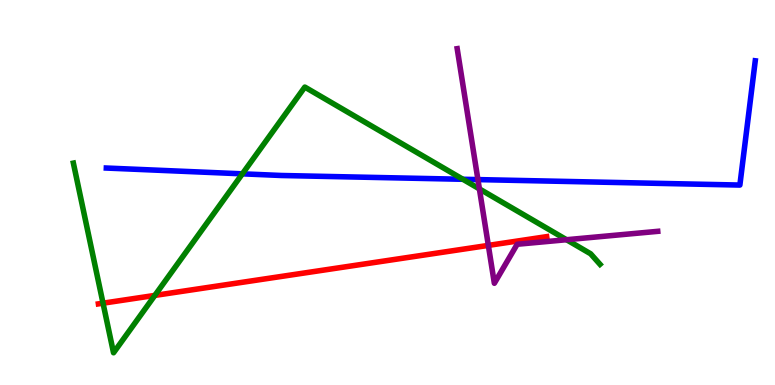[{'lines': ['blue', 'red'], 'intersections': []}, {'lines': ['green', 'red'], 'intersections': [{'x': 1.33, 'y': 2.13}, {'x': 2.0, 'y': 2.33}]}, {'lines': ['purple', 'red'], 'intersections': [{'x': 6.3, 'y': 3.63}]}, {'lines': ['blue', 'green'], 'intersections': [{'x': 3.13, 'y': 5.48}, {'x': 5.97, 'y': 5.34}]}, {'lines': ['blue', 'purple'], 'intersections': [{'x': 6.17, 'y': 5.34}]}, {'lines': ['green', 'purple'], 'intersections': [{'x': 6.19, 'y': 5.09}, {'x': 7.31, 'y': 3.77}]}]